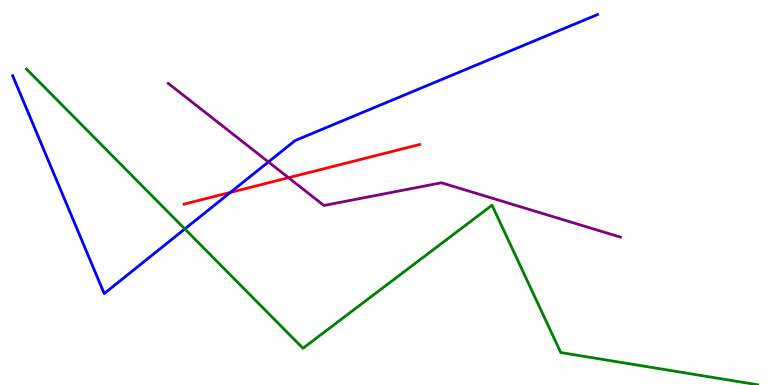[{'lines': ['blue', 'red'], 'intersections': [{'x': 2.97, 'y': 5.0}]}, {'lines': ['green', 'red'], 'intersections': []}, {'lines': ['purple', 'red'], 'intersections': [{'x': 3.72, 'y': 5.38}]}, {'lines': ['blue', 'green'], 'intersections': [{'x': 2.38, 'y': 4.05}]}, {'lines': ['blue', 'purple'], 'intersections': [{'x': 3.46, 'y': 5.79}]}, {'lines': ['green', 'purple'], 'intersections': []}]